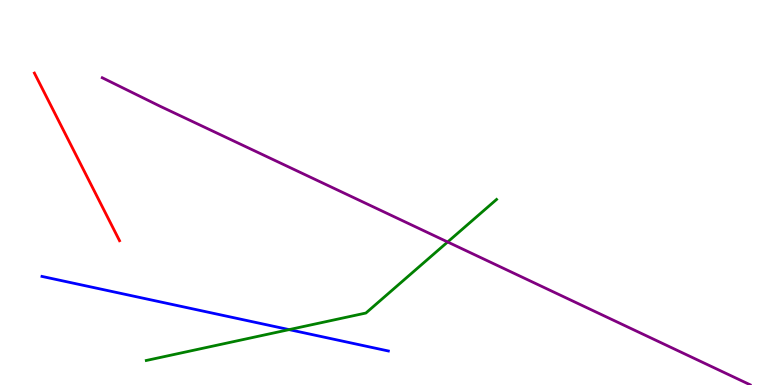[{'lines': ['blue', 'red'], 'intersections': []}, {'lines': ['green', 'red'], 'intersections': []}, {'lines': ['purple', 'red'], 'intersections': []}, {'lines': ['blue', 'green'], 'intersections': [{'x': 3.73, 'y': 1.44}]}, {'lines': ['blue', 'purple'], 'intersections': []}, {'lines': ['green', 'purple'], 'intersections': [{'x': 5.78, 'y': 3.71}]}]